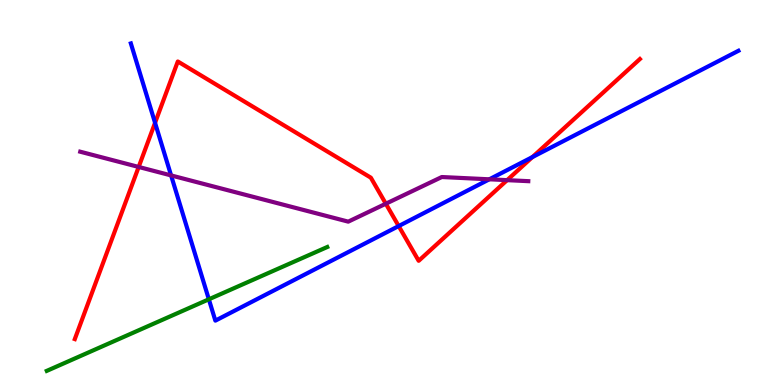[{'lines': ['blue', 'red'], 'intersections': [{'x': 2.0, 'y': 6.81}, {'x': 5.14, 'y': 4.13}, {'x': 6.87, 'y': 5.92}]}, {'lines': ['green', 'red'], 'intersections': []}, {'lines': ['purple', 'red'], 'intersections': [{'x': 1.79, 'y': 5.66}, {'x': 4.98, 'y': 4.71}, {'x': 6.54, 'y': 5.32}]}, {'lines': ['blue', 'green'], 'intersections': [{'x': 2.69, 'y': 2.23}]}, {'lines': ['blue', 'purple'], 'intersections': [{'x': 2.21, 'y': 5.44}, {'x': 6.31, 'y': 5.34}]}, {'lines': ['green', 'purple'], 'intersections': []}]